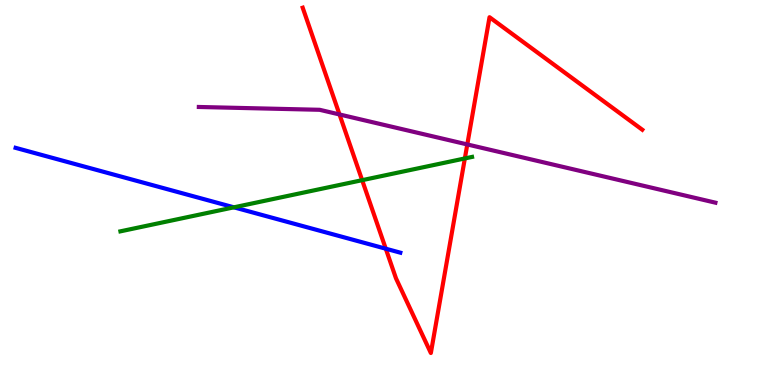[{'lines': ['blue', 'red'], 'intersections': [{'x': 4.98, 'y': 3.54}]}, {'lines': ['green', 'red'], 'intersections': [{'x': 4.67, 'y': 5.32}, {'x': 6.0, 'y': 5.88}]}, {'lines': ['purple', 'red'], 'intersections': [{'x': 4.38, 'y': 7.03}, {'x': 6.03, 'y': 6.25}]}, {'lines': ['blue', 'green'], 'intersections': [{'x': 3.02, 'y': 4.61}]}, {'lines': ['blue', 'purple'], 'intersections': []}, {'lines': ['green', 'purple'], 'intersections': []}]